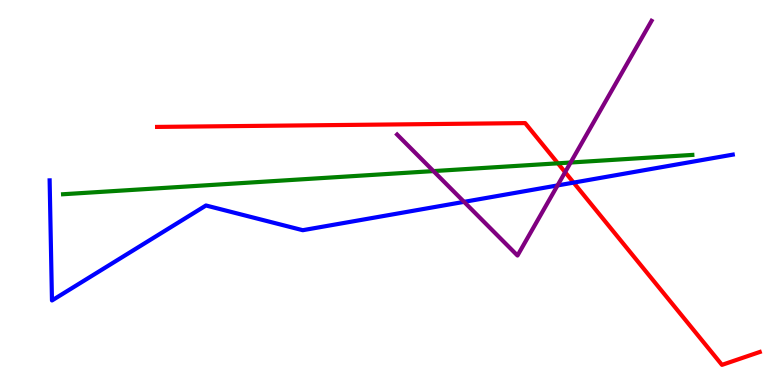[{'lines': ['blue', 'red'], 'intersections': [{'x': 7.4, 'y': 5.26}]}, {'lines': ['green', 'red'], 'intersections': [{'x': 7.2, 'y': 5.76}]}, {'lines': ['purple', 'red'], 'intersections': [{'x': 7.29, 'y': 5.53}]}, {'lines': ['blue', 'green'], 'intersections': []}, {'lines': ['blue', 'purple'], 'intersections': [{'x': 5.99, 'y': 4.76}, {'x': 7.19, 'y': 5.18}]}, {'lines': ['green', 'purple'], 'intersections': [{'x': 5.59, 'y': 5.56}, {'x': 7.36, 'y': 5.78}]}]